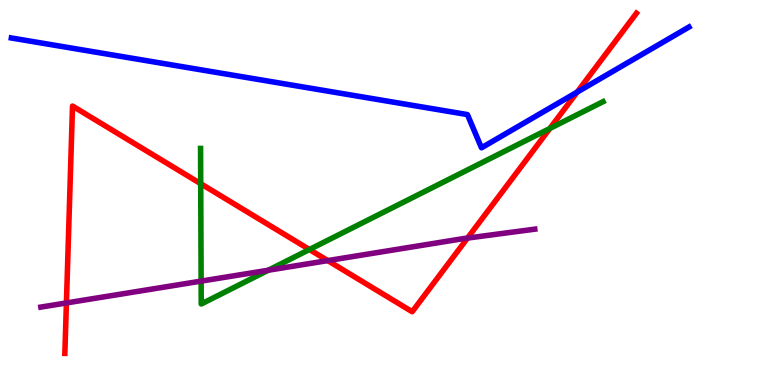[{'lines': ['blue', 'red'], 'intersections': [{'x': 7.45, 'y': 7.61}]}, {'lines': ['green', 'red'], 'intersections': [{'x': 2.59, 'y': 5.23}, {'x': 3.99, 'y': 3.52}, {'x': 7.1, 'y': 6.66}]}, {'lines': ['purple', 'red'], 'intersections': [{'x': 0.857, 'y': 2.13}, {'x': 4.23, 'y': 3.23}, {'x': 6.03, 'y': 3.82}]}, {'lines': ['blue', 'green'], 'intersections': []}, {'lines': ['blue', 'purple'], 'intersections': []}, {'lines': ['green', 'purple'], 'intersections': [{'x': 2.6, 'y': 2.7}, {'x': 3.46, 'y': 2.98}]}]